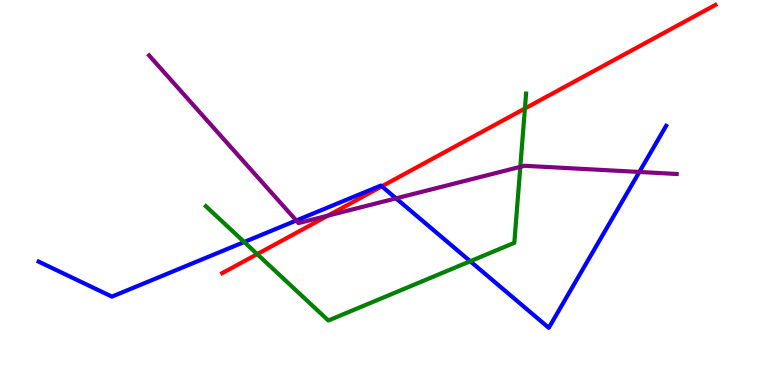[{'lines': ['blue', 'red'], 'intersections': [{'x': 4.93, 'y': 5.16}]}, {'lines': ['green', 'red'], 'intersections': [{'x': 3.32, 'y': 3.4}, {'x': 6.77, 'y': 7.18}]}, {'lines': ['purple', 'red'], 'intersections': [{'x': 4.23, 'y': 4.4}]}, {'lines': ['blue', 'green'], 'intersections': [{'x': 3.15, 'y': 3.71}, {'x': 6.07, 'y': 3.21}]}, {'lines': ['blue', 'purple'], 'intersections': [{'x': 3.82, 'y': 4.27}, {'x': 5.11, 'y': 4.85}, {'x': 8.25, 'y': 5.53}]}, {'lines': ['green', 'purple'], 'intersections': [{'x': 6.71, 'y': 5.67}]}]